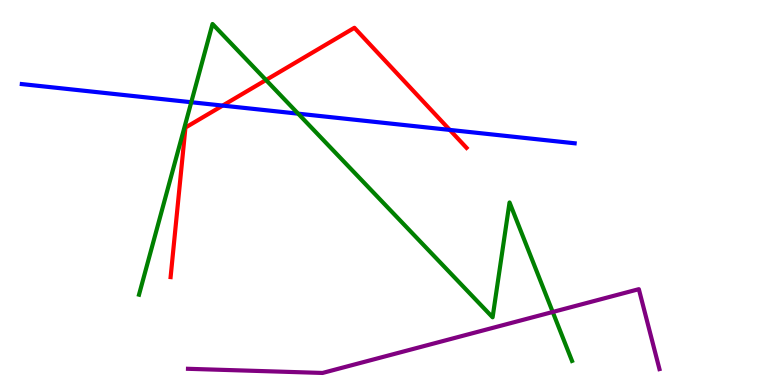[{'lines': ['blue', 'red'], 'intersections': [{'x': 2.87, 'y': 7.26}, {'x': 5.8, 'y': 6.63}]}, {'lines': ['green', 'red'], 'intersections': [{'x': 3.43, 'y': 7.92}]}, {'lines': ['purple', 'red'], 'intersections': []}, {'lines': ['blue', 'green'], 'intersections': [{'x': 2.47, 'y': 7.34}, {'x': 3.85, 'y': 7.05}]}, {'lines': ['blue', 'purple'], 'intersections': []}, {'lines': ['green', 'purple'], 'intersections': [{'x': 7.13, 'y': 1.9}]}]